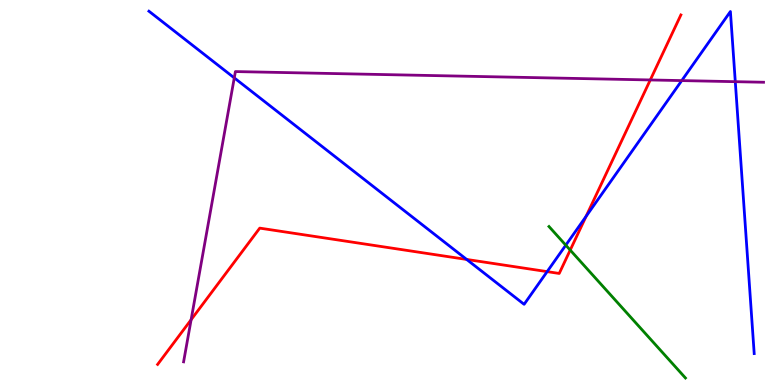[{'lines': ['blue', 'red'], 'intersections': [{'x': 6.02, 'y': 3.26}, {'x': 7.06, 'y': 2.94}, {'x': 7.56, 'y': 4.38}]}, {'lines': ['green', 'red'], 'intersections': [{'x': 7.36, 'y': 3.5}]}, {'lines': ['purple', 'red'], 'intersections': [{'x': 2.47, 'y': 1.7}, {'x': 8.39, 'y': 7.92}]}, {'lines': ['blue', 'green'], 'intersections': [{'x': 7.3, 'y': 3.63}]}, {'lines': ['blue', 'purple'], 'intersections': [{'x': 3.02, 'y': 7.98}, {'x': 8.8, 'y': 7.91}, {'x': 9.49, 'y': 7.88}]}, {'lines': ['green', 'purple'], 'intersections': []}]